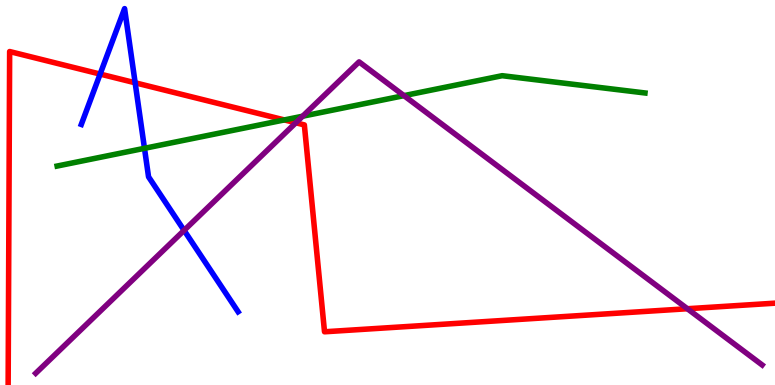[{'lines': ['blue', 'red'], 'intersections': [{'x': 1.29, 'y': 8.08}, {'x': 1.74, 'y': 7.85}]}, {'lines': ['green', 'red'], 'intersections': [{'x': 3.67, 'y': 6.89}]}, {'lines': ['purple', 'red'], 'intersections': [{'x': 3.82, 'y': 6.81}, {'x': 8.87, 'y': 1.98}]}, {'lines': ['blue', 'green'], 'intersections': [{'x': 1.86, 'y': 6.15}]}, {'lines': ['blue', 'purple'], 'intersections': [{'x': 2.38, 'y': 4.02}]}, {'lines': ['green', 'purple'], 'intersections': [{'x': 3.91, 'y': 6.98}, {'x': 5.21, 'y': 7.52}]}]